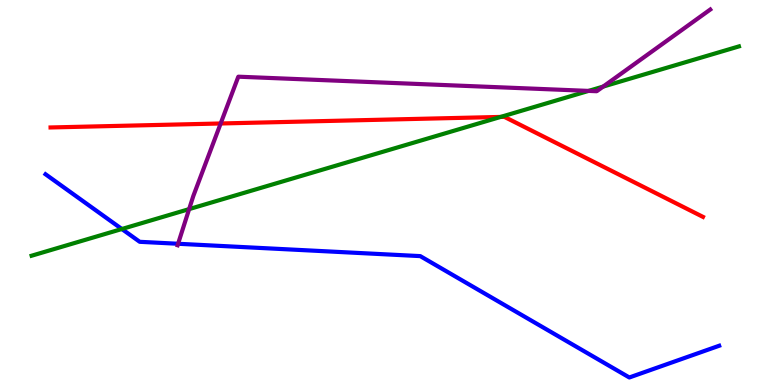[{'lines': ['blue', 'red'], 'intersections': []}, {'lines': ['green', 'red'], 'intersections': [{'x': 6.46, 'y': 6.96}]}, {'lines': ['purple', 'red'], 'intersections': [{'x': 2.85, 'y': 6.79}]}, {'lines': ['blue', 'green'], 'intersections': [{'x': 1.57, 'y': 4.05}]}, {'lines': ['blue', 'purple'], 'intersections': [{'x': 2.3, 'y': 3.67}]}, {'lines': ['green', 'purple'], 'intersections': [{'x': 2.44, 'y': 4.57}, {'x': 7.59, 'y': 7.64}, {'x': 7.78, 'y': 7.75}]}]